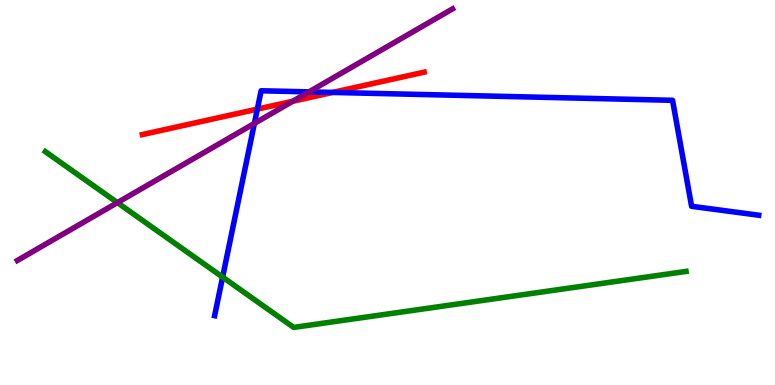[{'lines': ['blue', 'red'], 'intersections': [{'x': 3.32, 'y': 7.17}, {'x': 4.29, 'y': 7.6}]}, {'lines': ['green', 'red'], 'intersections': []}, {'lines': ['purple', 'red'], 'intersections': [{'x': 3.78, 'y': 7.37}]}, {'lines': ['blue', 'green'], 'intersections': [{'x': 2.87, 'y': 2.8}]}, {'lines': ['blue', 'purple'], 'intersections': [{'x': 3.28, 'y': 6.79}, {'x': 3.99, 'y': 7.61}]}, {'lines': ['green', 'purple'], 'intersections': [{'x': 1.51, 'y': 4.74}]}]